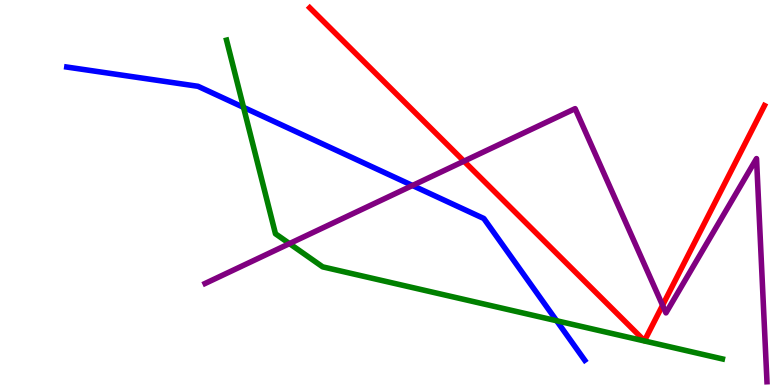[{'lines': ['blue', 'red'], 'intersections': []}, {'lines': ['green', 'red'], 'intersections': []}, {'lines': ['purple', 'red'], 'intersections': [{'x': 5.99, 'y': 5.81}, {'x': 8.55, 'y': 2.07}]}, {'lines': ['blue', 'green'], 'intersections': [{'x': 3.14, 'y': 7.21}, {'x': 7.18, 'y': 1.67}]}, {'lines': ['blue', 'purple'], 'intersections': [{'x': 5.32, 'y': 5.18}]}, {'lines': ['green', 'purple'], 'intersections': [{'x': 3.74, 'y': 3.67}]}]